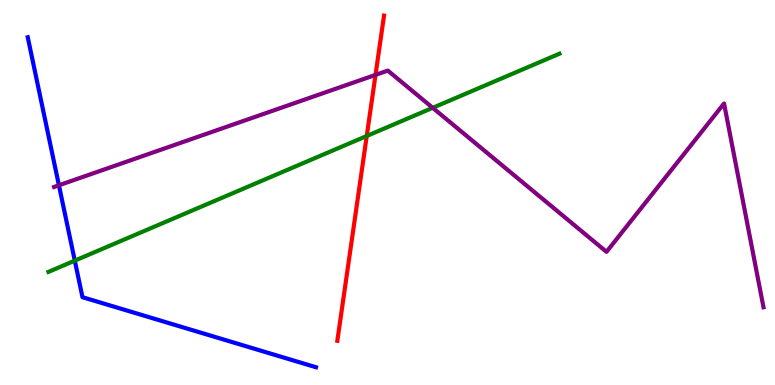[{'lines': ['blue', 'red'], 'intersections': []}, {'lines': ['green', 'red'], 'intersections': [{'x': 4.73, 'y': 6.47}]}, {'lines': ['purple', 'red'], 'intersections': [{'x': 4.85, 'y': 8.05}]}, {'lines': ['blue', 'green'], 'intersections': [{'x': 0.965, 'y': 3.23}]}, {'lines': ['blue', 'purple'], 'intersections': [{'x': 0.76, 'y': 5.19}]}, {'lines': ['green', 'purple'], 'intersections': [{'x': 5.58, 'y': 7.2}]}]